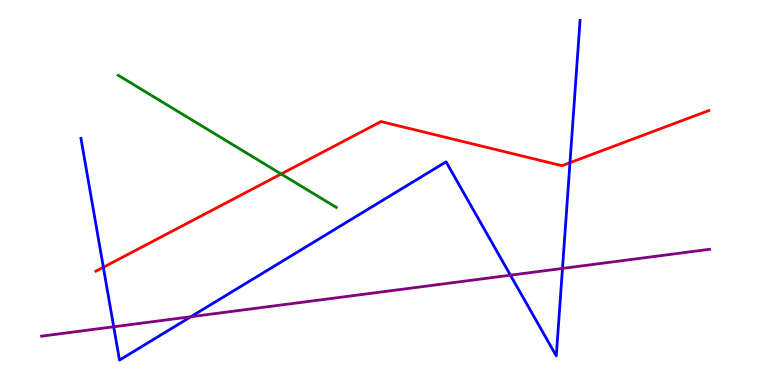[{'lines': ['blue', 'red'], 'intersections': [{'x': 1.33, 'y': 3.06}, {'x': 7.35, 'y': 5.77}]}, {'lines': ['green', 'red'], 'intersections': [{'x': 3.63, 'y': 5.48}]}, {'lines': ['purple', 'red'], 'intersections': []}, {'lines': ['blue', 'green'], 'intersections': []}, {'lines': ['blue', 'purple'], 'intersections': [{'x': 1.47, 'y': 1.51}, {'x': 2.46, 'y': 1.77}, {'x': 6.59, 'y': 2.85}, {'x': 7.26, 'y': 3.03}]}, {'lines': ['green', 'purple'], 'intersections': []}]